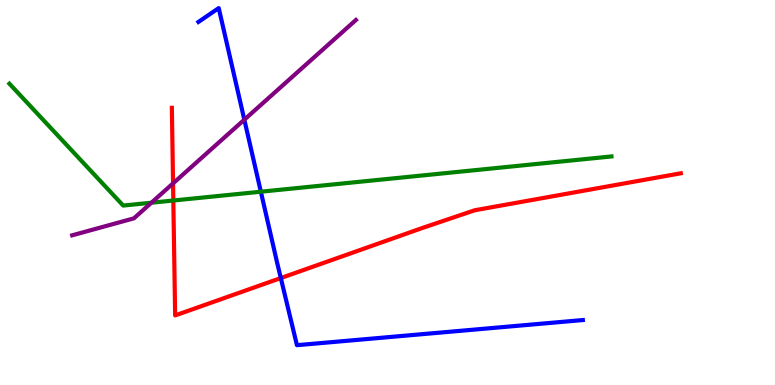[{'lines': ['blue', 'red'], 'intersections': [{'x': 3.62, 'y': 2.78}]}, {'lines': ['green', 'red'], 'intersections': [{'x': 2.24, 'y': 4.79}]}, {'lines': ['purple', 'red'], 'intersections': [{'x': 2.23, 'y': 5.24}]}, {'lines': ['blue', 'green'], 'intersections': [{'x': 3.37, 'y': 5.02}]}, {'lines': ['blue', 'purple'], 'intersections': [{'x': 3.15, 'y': 6.89}]}, {'lines': ['green', 'purple'], 'intersections': [{'x': 1.95, 'y': 4.73}]}]